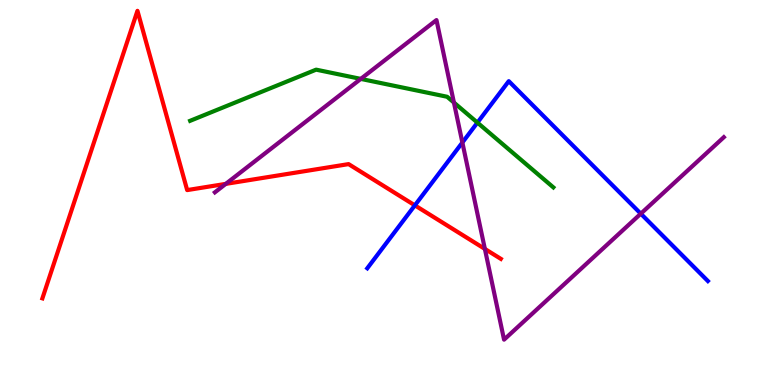[{'lines': ['blue', 'red'], 'intersections': [{'x': 5.35, 'y': 4.67}]}, {'lines': ['green', 'red'], 'intersections': []}, {'lines': ['purple', 'red'], 'intersections': [{'x': 2.91, 'y': 5.22}, {'x': 6.26, 'y': 3.53}]}, {'lines': ['blue', 'green'], 'intersections': [{'x': 6.16, 'y': 6.82}]}, {'lines': ['blue', 'purple'], 'intersections': [{'x': 5.97, 'y': 6.3}, {'x': 8.27, 'y': 4.45}]}, {'lines': ['green', 'purple'], 'intersections': [{'x': 4.66, 'y': 7.95}, {'x': 5.86, 'y': 7.34}]}]